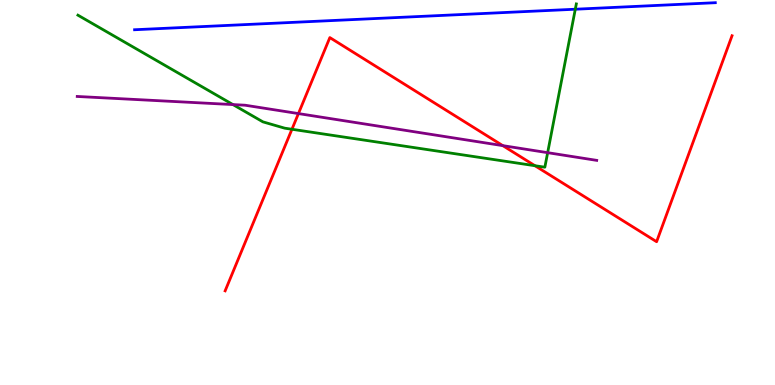[{'lines': ['blue', 'red'], 'intersections': []}, {'lines': ['green', 'red'], 'intersections': [{'x': 3.77, 'y': 6.64}, {'x': 6.9, 'y': 5.7}]}, {'lines': ['purple', 'red'], 'intersections': [{'x': 3.85, 'y': 7.05}, {'x': 6.49, 'y': 6.22}]}, {'lines': ['blue', 'green'], 'intersections': [{'x': 7.42, 'y': 9.76}]}, {'lines': ['blue', 'purple'], 'intersections': []}, {'lines': ['green', 'purple'], 'intersections': [{'x': 3.01, 'y': 7.28}, {'x': 7.07, 'y': 6.03}]}]